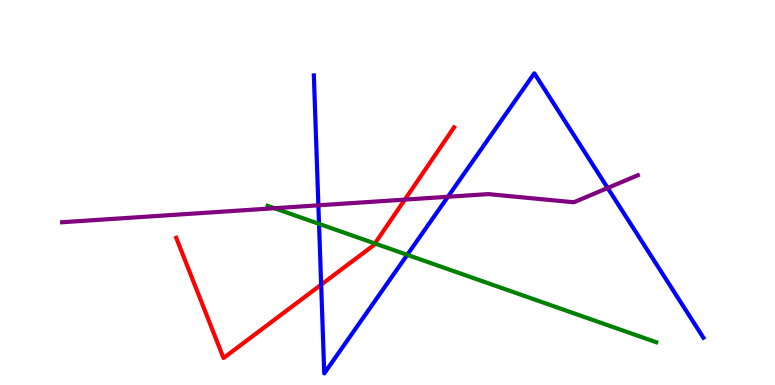[{'lines': ['blue', 'red'], 'intersections': [{'x': 4.14, 'y': 2.61}]}, {'lines': ['green', 'red'], 'intersections': [{'x': 4.84, 'y': 3.68}]}, {'lines': ['purple', 'red'], 'intersections': [{'x': 5.22, 'y': 4.82}]}, {'lines': ['blue', 'green'], 'intersections': [{'x': 4.12, 'y': 4.19}, {'x': 5.25, 'y': 3.38}]}, {'lines': ['blue', 'purple'], 'intersections': [{'x': 4.11, 'y': 4.67}, {'x': 5.78, 'y': 4.89}, {'x': 7.84, 'y': 5.12}]}, {'lines': ['green', 'purple'], 'intersections': [{'x': 3.54, 'y': 4.59}]}]